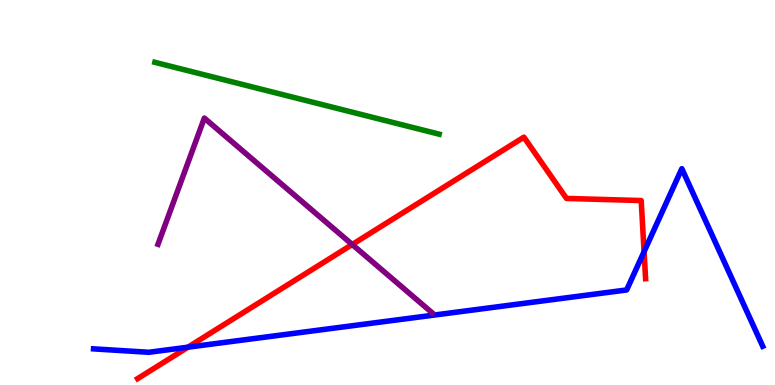[{'lines': ['blue', 'red'], 'intersections': [{'x': 2.42, 'y': 0.982}, {'x': 8.31, 'y': 3.46}]}, {'lines': ['green', 'red'], 'intersections': []}, {'lines': ['purple', 'red'], 'intersections': [{'x': 4.54, 'y': 3.65}]}, {'lines': ['blue', 'green'], 'intersections': []}, {'lines': ['blue', 'purple'], 'intersections': []}, {'lines': ['green', 'purple'], 'intersections': []}]